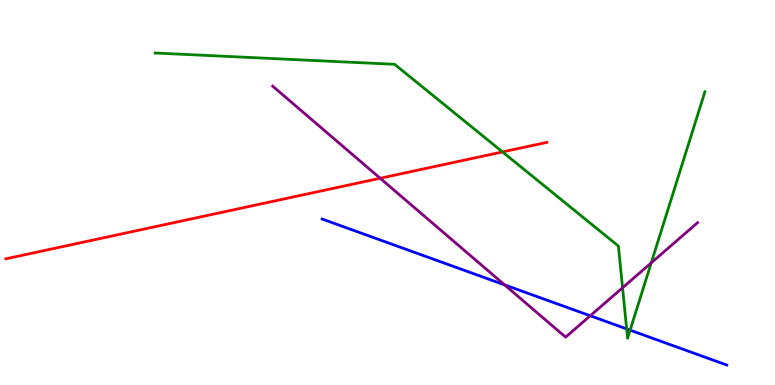[{'lines': ['blue', 'red'], 'intersections': []}, {'lines': ['green', 'red'], 'intersections': [{'x': 6.48, 'y': 6.05}]}, {'lines': ['purple', 'red'], 'intersections': [{'x': 4.91, 'y': 5.37}]}, {'lines': ['blue', 'green'], 'intersections': [{'x': 8.09, 'y': 1.46}, {'x': 8.13, 'y': 1.42}]}, {'lines': ['blue', 'purple'], 'intersections': [{'x': 6.51, 'y': 2.6}, {'x': 7.62, 'y': 1.8}]}, {'lines': ['green', 'purple'], 'intersections': [{'x': 8.03, 'y': 2.53}, {'x': 8.4, 'y': 3.17}]}]